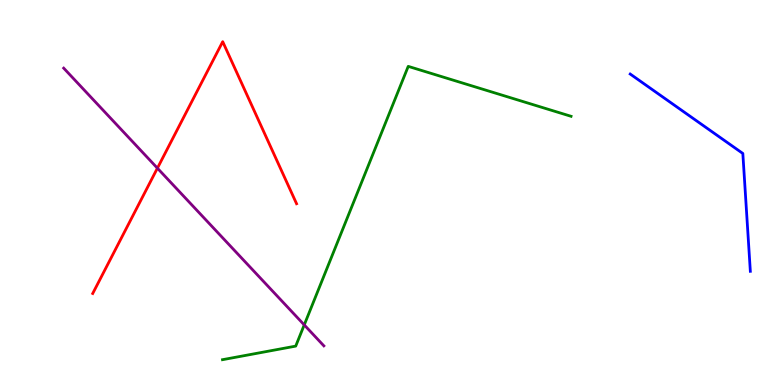[{'lines': ['blue', 'red'], 'intersections': []}, {'lines': ['green', 'red'], 'intersections': []}, {'lines': ['purple', 'red'], 'intersections': [{'x': 2.03, 'y': 5.63}]}, {'lines': ['blue', 'green'], 'intersections': []}, {'lines': ['blue', 'purple'], 'intersections': []}, {'lines': ['green', 'purple'], 'intersections': [{'x': 3.93, 'y': 1.56}]}]